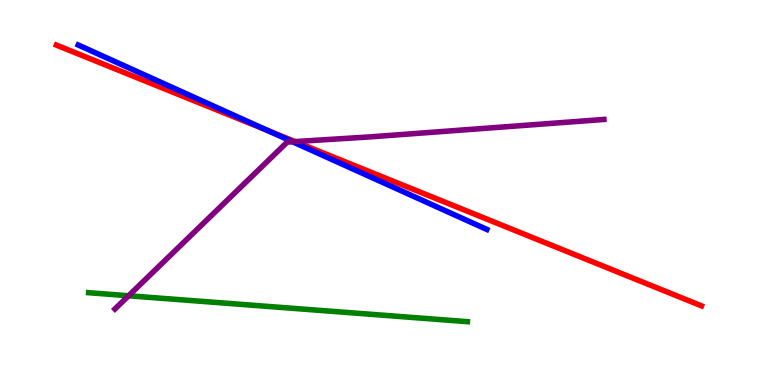[{'lines': ['blue', 'red'], 'intersections': [{'x': 3.45, 'y': 6.61}]}, {'lines': ['green', 'red'], 'intersections': []}, {'lines': ['purple', 'red'], 'intersections': [{'x': 3.81, 'y': 6.32}]}, {'lines': ['blue', 'green'], 'intersections': []}, {'lines': ['blue', 'purple'], 'intersections': [{'x': 3.78, 'y': 6.32}]}, {'lines': ['green', 'purple'], 'intersections': [{'x': 1.66, 'y': 2.32}]}]